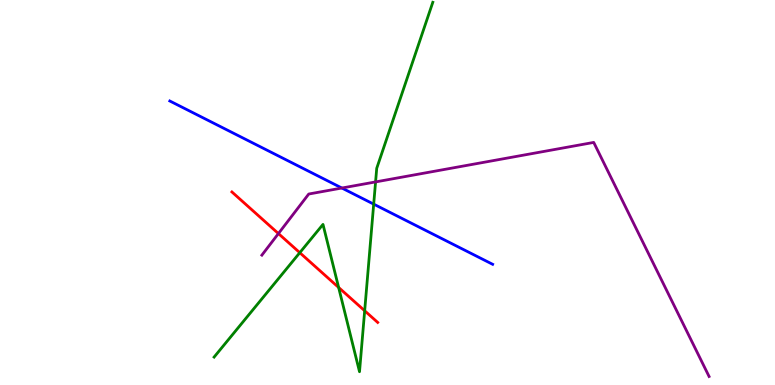[{'lines': ['blue', 'red'], 'intersections': []}, {'lines': ['green', 'red'], 'intersections': [{'x': 3.87, 'y': 3.44}, {'x': 4.37, 'y': 2.53}, {'x': 4.71, 'y': 1.93}]}, {'lines': ['purple', 'red'], 'intersections': [{'x': 3.59, 'y': 3.93}]}, {'lines': ['blue', 'green'], 'intersections': [{'x': 4.82, 'y': 4.7}]}, {'lines': ['blue', 'purple'], 'intersections': [{'x': 4.41, 'y': 5.12}]}, {'lines': ['green', 'purple'], 'intersections': [{'x': 4.85, 'y': 5.27}]}]